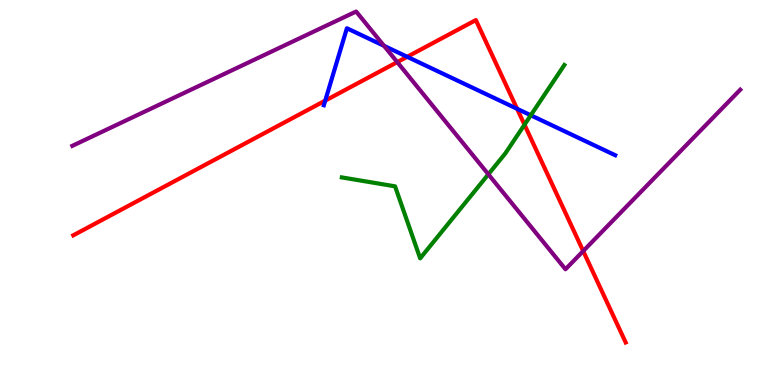[{'lines': ['blue', 'red'], 'intersections': [{'x': 4.2, 'y': 7.39}, {'x': 5.25, 'y': 8.52}, {'x': 6.67, 'y': 7.17}]}, {'lines': ['green', 'red'], 'intersections': [{'x': 6.77, 'y': 6.76}]}, {'lines': ['purple', 'red'], 'intersections': [{'x': 5.13, 'y': 8.39}, {'x': 7.53, 'y': 3.48}]}, {'lines': ['blue', 'green'], 'intersections': [{'x': 6.85, 'y': 7.01}]}, {'lines': ['blue', 'purple'], 'intersections': [{'x': 4.95, 'y': 8.81}]}, {'lines': ['green', 'purple'], 'intersections': [{'x': 6.3, 'y': 5.47}]}]